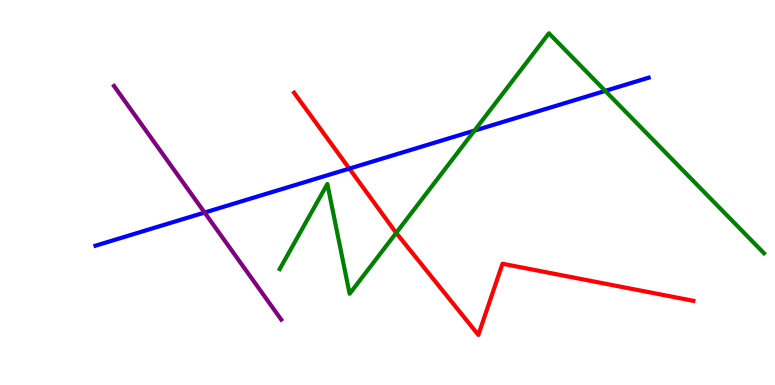[{'lines': ['blue', 'red'], 'intersections': [{'x': 4.51, 'y': 5.62}]}, {'lines': ['green', 'red'], 'intersections': [{'x': 5.11, 'y': 3.95}]}, {'lines': ['purple', 'red'], 'intersections': []}, {'lines': ['blue', 'green'], 'intersections': [{'x': 6.12, 'y': 6.61}, {'x': 7.81, 'y': 7.64}]}, {'lines': ['blue', 'purple'], 'intersections': [{'x': 2.64, 'y': 4.48}]}, {'lines': ['green', 'purple'], 'intersections': []}]